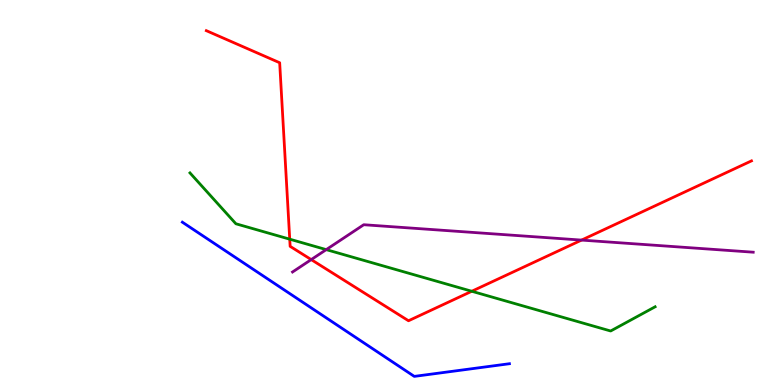[{'lines': ['blue', 'red'], 'intersections': []}, {'lines': ['green', 'red'], 'intersections': [{'x': 3.74, 'y': 3.79}, {'x': 6.09, 'y': 2.43}]}, {'lines': ['purple', 'red'], 'intersections': [{'x': 4.02, 'y': 3.26}, {'x': 7.5, 'y': 3.76}]}, {'lines': ['blue', 'green'], 'intersections': []}, {'lines': ['blue', 'purple'], 'intersections': []}, {'lines': ['green', 'purple'], 'intersections': [{'x': 4.21, 'y': 3.52}]}]